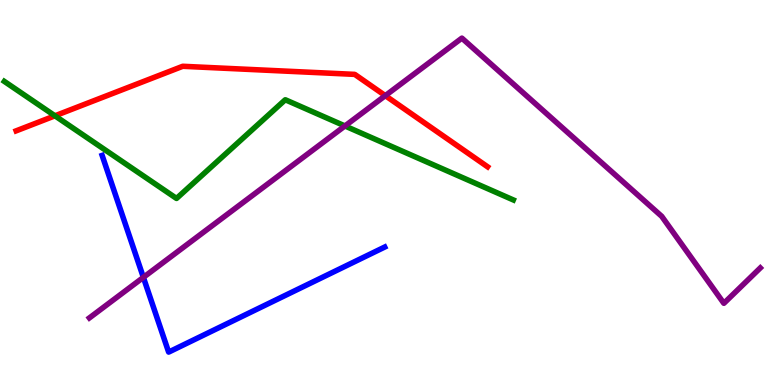[{'lines': ['blue', 'red'], 'intersections': []}, {'lines': ['green', 'red'], 'intersections': [{'x': 0.709, 'y': 6.99}]}, {'lines': ['purple', 'red'], 'intersections': [{'x': 4.97, 'y': 7.52}]}, {'lines': ['blue', 'green'], 'intersections': []}, {'lines': ['blue', 'purple'], 'intersections': [{'x': 1.85, 'y': 2.8}]}, {'lines': ['green', 'purple'], 'intersections': [{'x': 4.45, 'y': 6.73}]}]